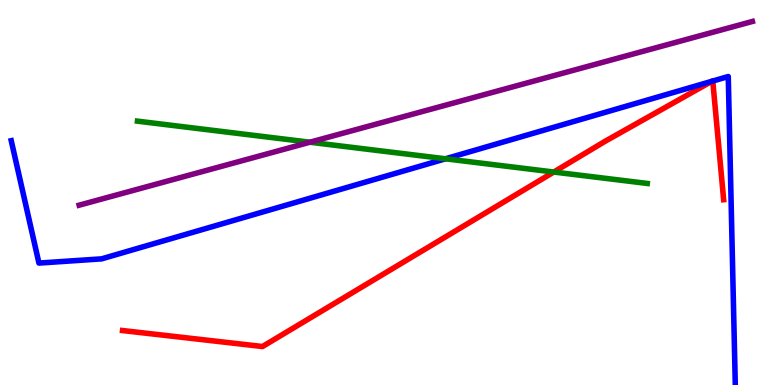[{'lines': ['blue', 'red'], 'intersections': [{'x': 9.18, 'y': 7.89}, {'x': 9.2, 'y': 7.9}]}, {'lines': ['green', 'red'], 'intersections': [{'x': 7.15, 'y': 5.53}]}, {'lines': ['purple', 'red'], 'intersections': []}, {'lines': ['blue', 'green'], 'intersections': [{'x': 5.75, 'y': 5.88}]}, {'lines': ['blue', 'purple'], 'intersections': []}, {'lines': ['green', 'purple'], 'intersections': [{'x': 4.0, 'y': 6.31}]}]